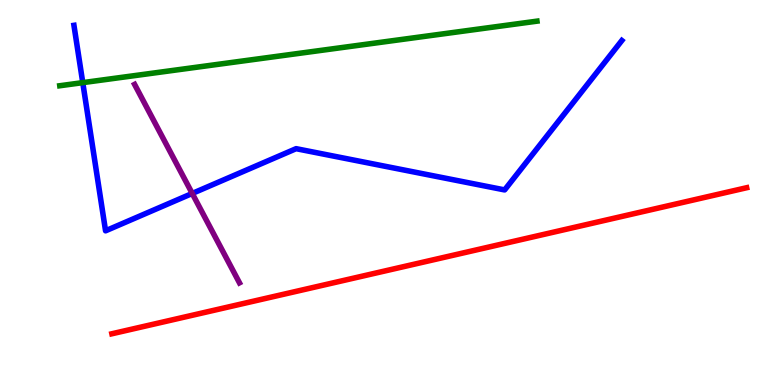[{'lines': ['blue', 'red'], 'intersections': []}, {'lines': ['green', 'red'], 'intersections': []}, {'lines': ['purple', 'red'], 'intersections': []}, {'lines': ['blue', 'green'], 'intersections': [{'x': 1.07, 'y': 7.85}]}, {'lines': ['blue', 'purple'], 'intersections': [{'x': 2.48, 'y': 4.98}]}, {'lines': ['green', 'purple'], 'intersections': []}]